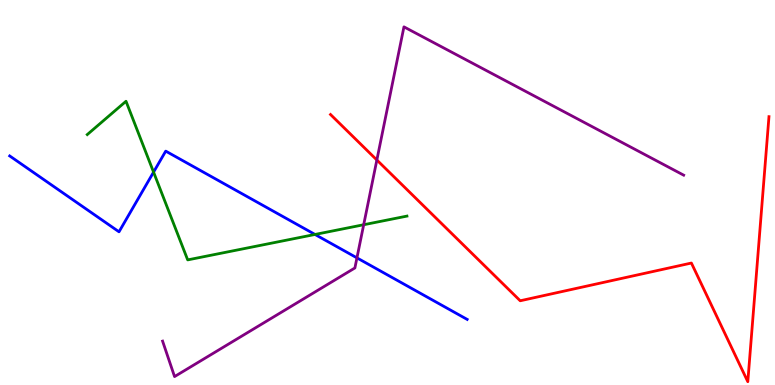[{'lines': ['blue', 'red'], 'intersections': []}, {'lines': ['green', 'red'], 'intersections': []}, {'lines': ['purple', 'red'], 'intersections': [{'x': 4.86, 'y': 5.84}]}, {'lines': ['blue', 'green'], 'intersections': [{'x': 1.98, 'y': 5.53}, {'x': 4.06, 'y': 3.91}]}, {'lines': ['blue', 'purple'], 'intersections': [{'x': 4.61, 'y': 3.3}]}, {'lines': ['green', 'purple'], 'intersections': [{'x': 4.69, 'y': 4.16}]}]